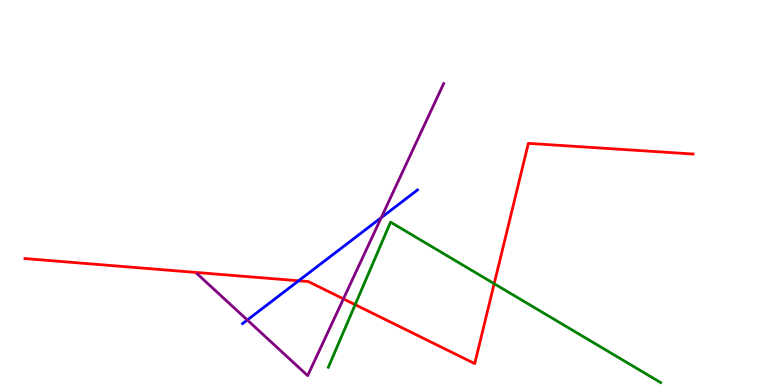[{'lines': ['blue', 'red'], 'intersections': [{'x': 3.85, 'y': 2.71}]}, {'lines': ['green', 'red'], 'intersections': [{'x': 4.58, 'y': 2.09}, {'x': 6.38, 'y': 2.63}]}, {'lines': ['purple', 'red'], 'intersections': [{'x': 4.43, 'y': 2.24}]}, {'lines': ['blue', 'green'], 'intersections': []}, {'lines': ['blue', 'purple'], 'intersections': [{'x': 3.19, 'y': 1.69}, {'x': 4.92, 'y': 4.35}]}, {'lines': ['green', 'purple'], 'intersections': []}]